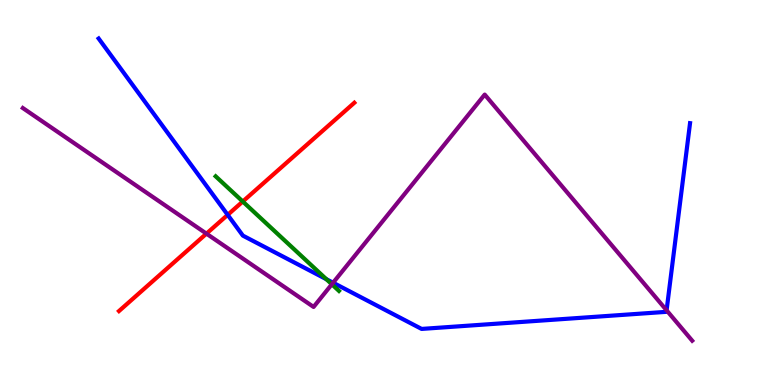[{'lines': ['blue', 'red'], 'intersections': [{'x': 2.94, 'y': 4.42}]}, {'lines': ['green', 'red'], 'intersections': [{'x': 3.13, 'y': 4.77}]}, {'lines': ['purple', 'red'], 'intersections': [{'x': 2.66, 'y': 3.93}]}, {'lines': ['blue', 'green'], 'intersections': [{'x': 4.21, 'y': 2.75}]}, {'lines': ['blue', 'purple'], 'intersections': [{'x': 4.3, 'y': 2.66}, {'x': 8.6, 'y': 1.94}]}, {'lines': ['green', 'purple'], 'intersections': [{'x': 4.28, 'y': 2.62}]}]